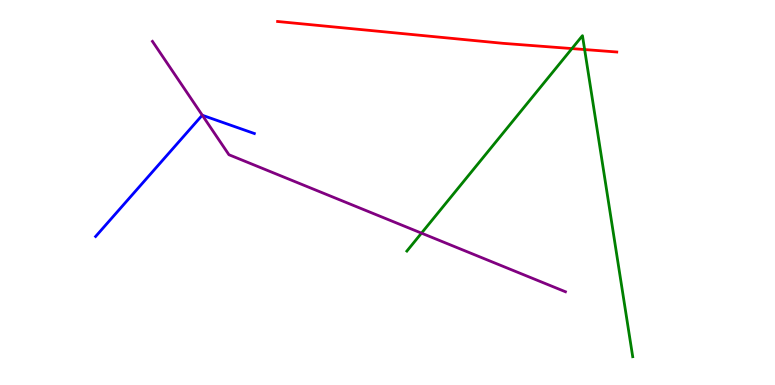[{'lines': ['blue', 'red'], 'intersections': []}, {'lines': ['green', 'red'], 'intersections': [{'x': 7.38, 'y': 8.74}, {'x': 7.54, 'y': 8.71}]}, {'lines': ['purple', 'red'], 'intersections': []}, {'lines': ['blue', 'green'], 'intersections': []}, {'lines': ['blue', 'purple'], 'intersections': [{'x': 2.61, 'y': 7.01}]}, {'lines': ['green', 'purple'], 'intersections': [{'x': 5.44, 'y': 3.94}]}]